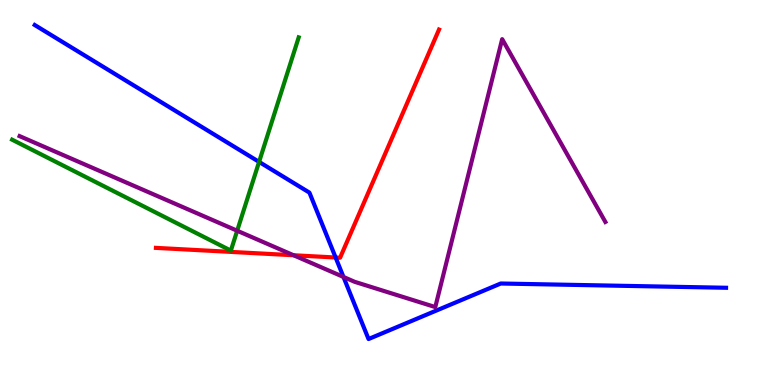[{'lines': ['blue', 'red'], 'intersections': [{'x': 4.33, 'y': 3.31}]}, {'lines': ['green', 'red'], 'intersections': []}, {'lines': ['purple', 'red'], 'intersections': [{'x': 3.79, 'y': 3.37}]}, {'lines': ['blue', 'green'], 'intersections': [{'x': 3.34, 'y': 5.79}]}, {'lines': ['blue', 'purple'], 'intersections': [{'x': 4.43, 'y': 2.81}]}, {'lines': ['green', 'purple'], 'intersections': [{'x': 3.06, 'y': 4.01}]}]